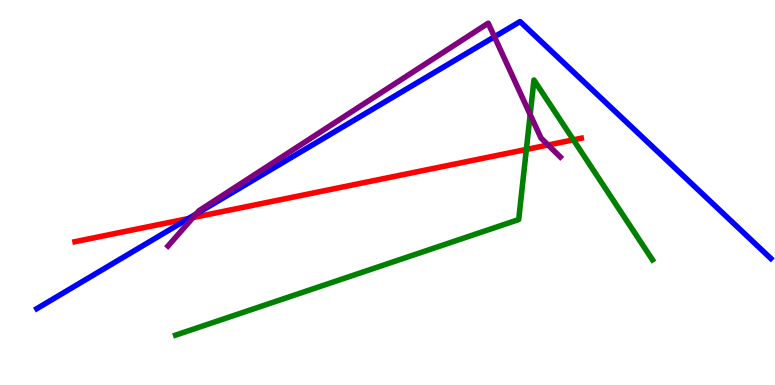[{'lines': ['blue', 'red'], 'intersections': [{'x': 2.43, 'y': 4.33}]}, {'lines': ['green', 'red'], 'intersections': [{'x': 6.79, 'y': 6.12}, {'x': 7.4, 'y': 6.37}]}, {'lines': ['purple', 'red'], 'intersections': [{'x': 2.49, 'y': 4.35}, {'x': 7.07, 'y': 6.23}]}, {'lines': ['blue', 'green'], 'intersections': []}, {'lines': ['blue', 'purple'], 'intersections': [{'x': 2.53, 'y': 4.44}, {'x': 6.38, 'y': 9.04}]}, {'lines': ['green', 'purple'], 'intersections': [{'x': 6.84, 'y': 7.03}]}]